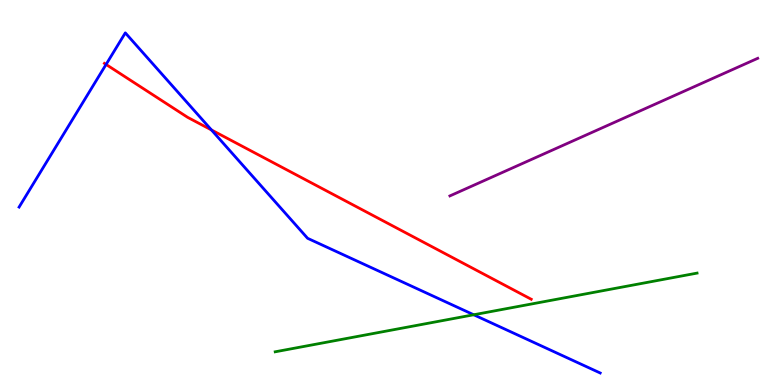[{'lines': ['blue', 'red'], 'intersections': [{'x': 1.37, 'y': 8.33}, {'x': 2.73, 'y': 6.62}]}, {'lines': ['green', 'red'], 'intersections': []}, {'lines': ['purple', 'red'], 'intersections': []}, {'lines': ['blue', 'green'], 'intersections': [{'x': 6.11, 'y': 1.82}]}, {'lines': ['blue', 'purple'], 'intersections': []}, {'lines': ['green', 'purple'], 'intersections': []}]